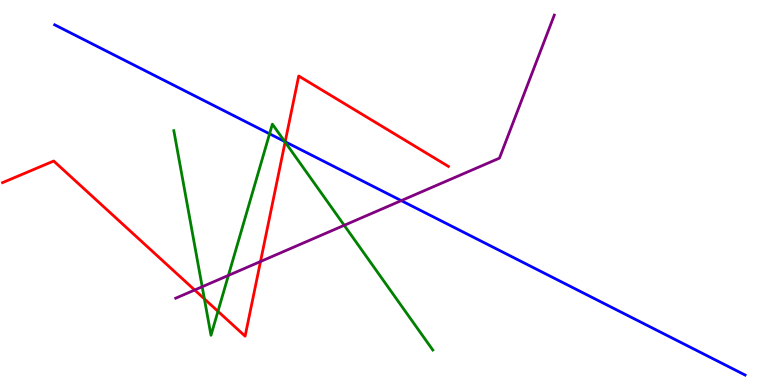[{'lines': ['blue', 'red'], 'intersections': [{'x': 3.68, 'y': 6.32}]}, {'lines': ['green', 'red'], 'intersections': [{'x': 2.64, 'y': 2.24}, {'x': 2.81, 'y': 1.91}, {'x': 3.68, 'y': 6.31}]}, {'lines': ['purple', 'red'], 'intersections': [{'x': 2.51, 'y': 2.47}, {'x': 3.36, 'y': 3.21}]}, {'lines': ['blue', 'green'], 'intersections': [{'x': 3.48, 'y': 6.52}, {'x': 3.67, 'y': 6.32}]}, {'lines': ['blue', 'purple'], 'intersections': [{'x': 5.18, 'y': 4.79}]}, {'lines': ['green', 'purple'], 'intersections': [{'x': 2.61, 'y': 2.55}, {'x': 2.95, 'y': 2.85}, {'x': 4.44, 'y': 4.15}]}]